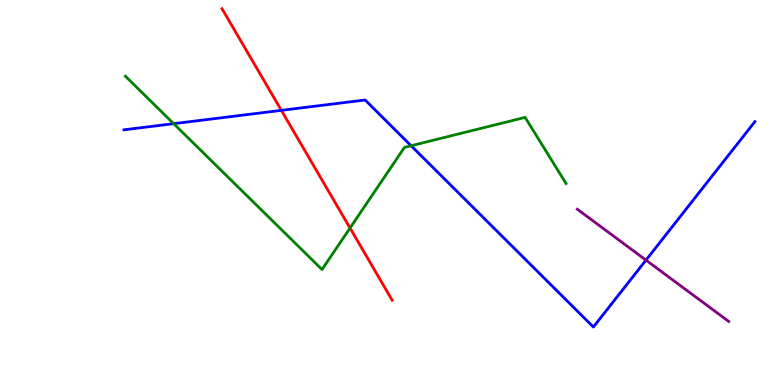[{'lines': ['blue', 'red'], 'intersections': [{'x': 3.63, 'y': 7.13}]}, {'lines': ['green', 'red'], 'intersections': [{'x': 4.52, 'y': 4.08}]}, {'lines': ['purple', 'red'], 'intersections': []}, {'lines': ['blue', 'green'], 'intersections': [{'x': 2.24, 'y': 6.79}, {'x': 5.3, 'y': 6.21}]}, {'lines': ['blue', 'purple'], 'intersections': [{'x': 8.34, 'y': 3.24}]}, {'lines': ['green', 'purple'], 'intersections': []}]